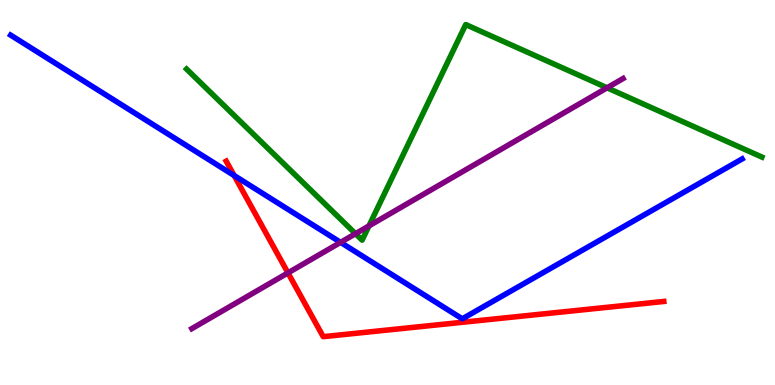[{'lines': ['blue', 'red'], 'intersections': [{'x': 3.02, 'y': 5.44}]}, {'lines': ['green', 'red'], 'intersections': []}, {'lines': ['purple', 'red'], 'intersections': [{'x': 3.72, 'y': 2.91}]}, {'lines': ['blue', 'green'], 'intersections': []}, {'lines': ['blue', 'purple'], 'intersections': [{'x': 4.39, 'y': 3.7}]}, {'lines': ['green', 'purple'], 'intersections': [{'x': 4.59, 'y': 3.93}, {'x': 4.76, 'y': 4.13}, {'x': 7.83, 'y': 7.72}]}]